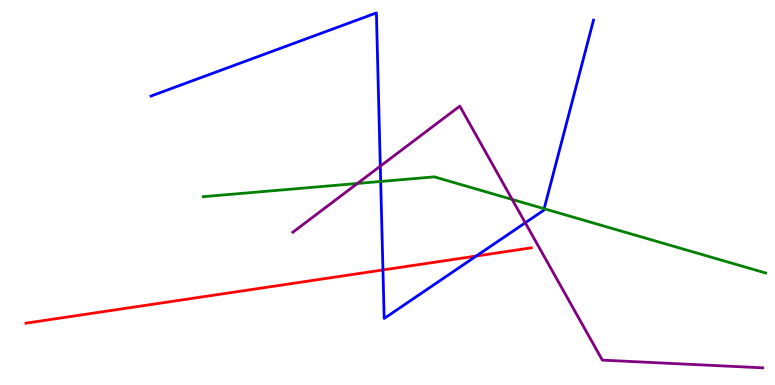[{'lines': ['blue', 'red'], 'intersections': [{'x': 4.94, 'y': 2.99}, {'x': 6.15, 'y': 3.35}]}, {'lines': ['green', 'red'], 'intersections': []}, {'lines': ['purple', 'red'], 'intersections': []}, {'lines': ['blue', 'green'], 'intersections': [{'x': 4.91, 'y': 5.29}, {'x': 7.02, 'y': 4.58}]}, {'lines': ['blue', 'purple'], 'intersections': [{'x': 4.91, 'y': 5.68}, {'x': 6.78, 'y': 4.21}]}, {'lines': ['green', 'purple'], 'intersections': [{'x': 4.61, 'y': 5.23}, {'x': 6.61, 'y': 4.82}]}]